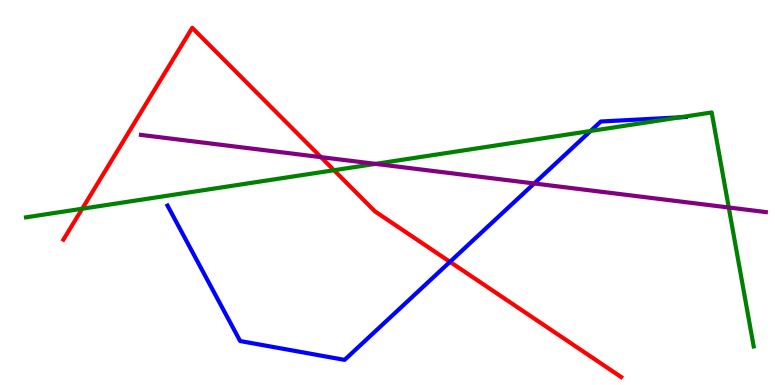[{'lines': ['blue', 'red'], 'intersections': [{'x': 5.81, 'y': 3.2}]}, {'lines': ['green', 'red'], 'intersections': [{'x': 1.06, 'y': 4.58}, {'x': 4.31, 'y': 5.58}]}, {'lines': ['purple', 'red'], 'intersections': [{'x': 4.14, 'y': 5.92}]}, {'lines': ['blue', 'green'], 'intersections': [{'x': 7.62, 'y': 6.6}, {'x': 8.77, 'y': 6.95}]}, {'lines': ['blue', 'purple'], 'intersections': [{'x': 6.89, 'y': 5.23}]}, {'lines': ['green', 'purple'], 'intersections': [{'x': 4.85, 'y': 5.74}, {'x': 9.4, 'y': 4.61}]}]